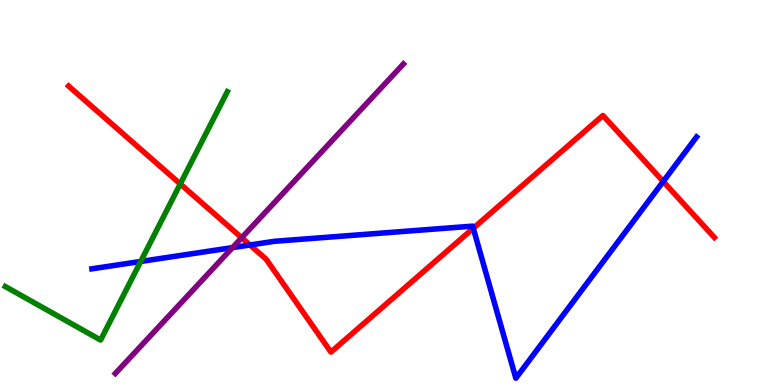[{'lines': ['blue', 'red'], 'intersections': [{'x': 3.22, 'y': 3.64}, {'x': 6.11, 'y': 4.07}, {'x': 8.56, 'y': 5.29}]}, {'lines': ['green', 'red'], 'intersections': [{'x': 2.33, 'y': 5.22}]}, {'lines': ['purple', 'red'], 'intersections': [{'x': 3.12, 'y': 3.82}]}, {'lines': ['blue', 'green'], 'intersections': [{'x': 1.82, 'y': 3.21}]}, {'lines': ['blue', 'purple'], 'intersections': [{'x': 3.0, 'y': 3.57}]}, {'lines': ['green', 'purple'], 'intersections': []}]